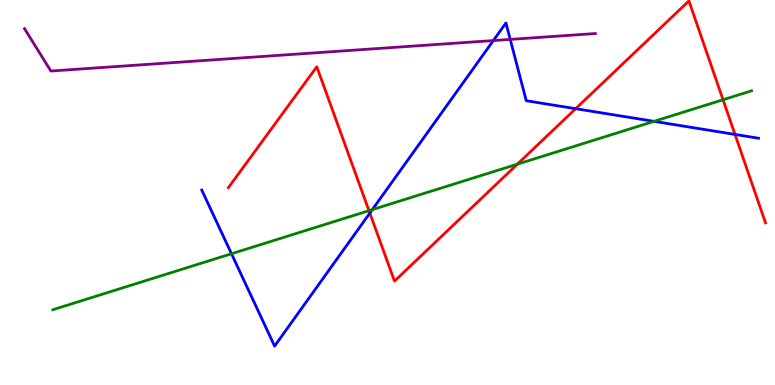[{'lines': ['blue', 'red'], 'intersections': [{'x': 4.77, 'y': 4.47}, {'x': 7.43, 'y': 7.18}, {'x': 9.48, 'y': 6.51}]}, {'lines': ['green', 'red'], 'intersections': [{'x': 4.76, 'y': 4.53}, {'x': 6.68, 'y': 5.74}, {'x': 9.33, 'y': 7.41}]}, {'lines': ['purple', 'red'], 'intersections': []}, {'lines': ['blue', 'green'], 'intersections': [{'x': 2.99, 'y': 3.41}, {'x': 4.8, 'y': 4.55}, {'x': 8.44, 'y': 6.85}]}, {'lines': ['blue', 'purple'], 'intersections': [{'x': 6.37, 'y': 8.95}, {'x': 6.58, 'y': 8.98}]}, {'lines': ['green', 'purple'], 'intersections': []}]